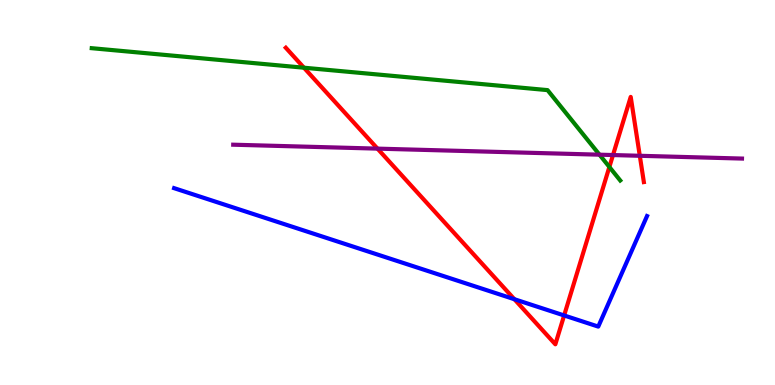[{'lines': ['blue', 'red'], 'intersections': [{'x': 6.64, 'y': 2.23}, {'x': 7.28, 'y': 1.81}]}, {'lines': ['green', 'red'], 'intersections': [{'x': 3.92, 'y': 8.24}, {'x': 7.86, 'y': 5.66}]}, {'lines': ['purple', 'red'], 'intersections': [{'x': 4.87, 'y': 6.14}, {'x': 7.91, 'y': 5.97}, {'x': 8.26, 'y': 5.95}]}, {'lines': ['blue', 'green'], 'intersections': []}, {'lines': ['blue', 'purple'], 'intersections': []}, {'lines': ['green', 'purple'], 'intersections': [{'x': 7.74, 'y': 5.98}]}]